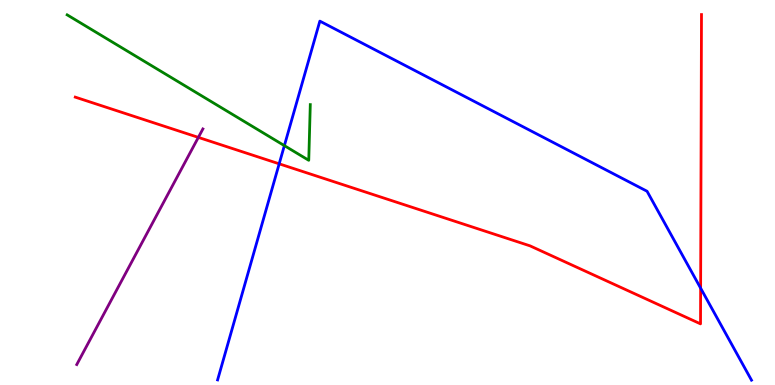[{'lines': ['blue', 'red'], 'intersections': [{'x': 3.6, 'y': 5.74}, {'x': 9.04, 'y': 2.52}]}, {'lines': ['green', 'red'], 'intersections': []}, {'lines': ['purple', 'red'], 'intersections': [{'x': 2.56, 'y': 6.43}]}, {'lines': ['blue', 'green'], 'intersections': [{'x': 3.67, 'y': 6.22}]}, {'lines': ['blue', 'purple'], 'intersections': []}, {'lines': ['green', 'purple'], 'intersections': []}]